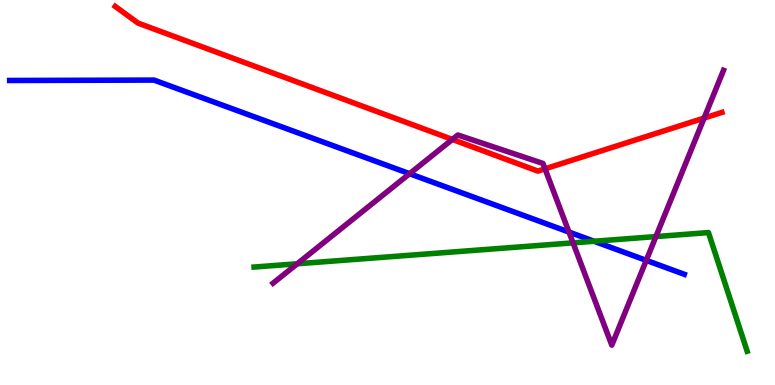[{'lines': ['blue', 'red'], 'intersections': []}, {'lines': ['green', 'red'], 'intersections': []}, {'lines': ['purple', 'red'], 'intersections': [{'x': 5.84, 'y': 6.38}, {'x': 7.03, 'y': 5.62}, {'x': 9.09, 'y': 6.93}]}, {'lines': ['blue', 'green'], 'intersections': [{'x': 7.67, 'y': 3.73}]}, {'lines': ['blue', 'purple'], 'intersections': [{'x': 5.29, 'y': 5.49}, {'x': 7.34, 'y': 3.97}, {'x': 8.34, 'y': 3.24}]}, {'lines': ['green', 'purple'], 'intersections': [{'x': 3.84, 'y': 3.15}, {'x': 7.39, 'y': 3.69}, {'x': 8.46, 'y': 3.86}]}]